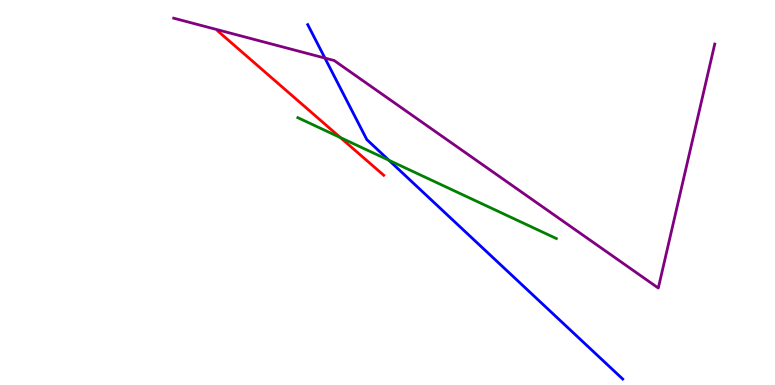[{'lines': ['blue', 'red'], 'intersections': []}, {'lines': ['green', 'red'], 'intersections': [{'x': 4.39, 'y': 6.43}]}, {'lines': ['purple', 'red'], 'intersections': []}, {'lines': ['blue', 'green'], 'intersections': [{'x': 5.02, 'y': 5.84}]}, {'lines': ['blue', 'purple'], 'intersections': [{'x': 4.19, 'y': 8.49}]}, {'lines': ['green', 'purple'], 'intersections': []}]